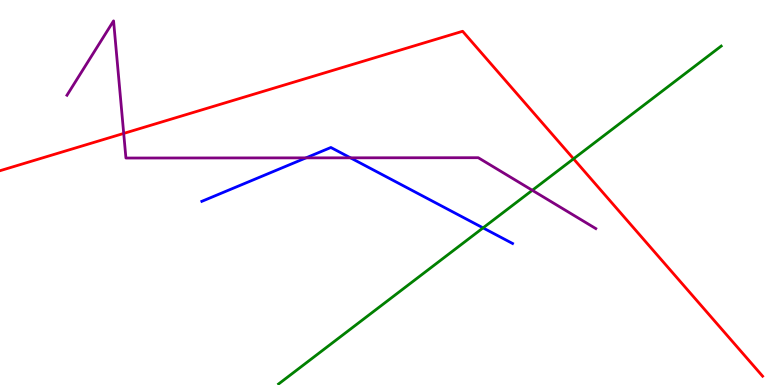[{'lines': ['blue', 'red'], 'intersections': []}, {'lines': ['green', 'red'], 'intersections': [{'x': 7.4, 'y': 5.88}]}, {'lines': ['purple', 'red'], 'intersections': [{'x': 1.6, 'y': 6.53}]}, {'lines': ['blue', 'green'], 'intersections': [{'x': 6.23, 'y': 4.08}]}, {'lines': ['blue', 'purple'], 'intersections': [{'x': 3.95, 'y': 5.9}, {'x': 4.52, 'y': 5.9}]}, {'lines': ['green', 'purple'], 'intersections': [{'x': 6.87, 'y': 5.06}]}]